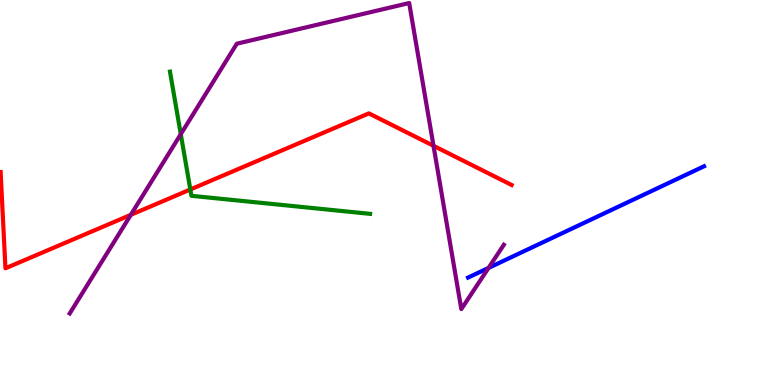[{'lines': ['blue', 'red'], 'intersections': []}, {'lines': ['green', 'red'], 'intersections': [{'x': 2.46, 'y': 5.08}]}, {'lines': ['purple', 'red'], 'intersections': [{'x': 1.69, 'y': 4.42}, {'x': 5.59, 'y': 6.21}]}, {'lines': ['blue', 'green'], 'intersections': []}, {'lines': ['blue', 'purple'], 'intersections': [{'x': 6.3, 'y': 3.04}]}, {'lines': ['green', 'purple'], 'intersections': [{'x': 2.33, 'y': 6.51}]}]